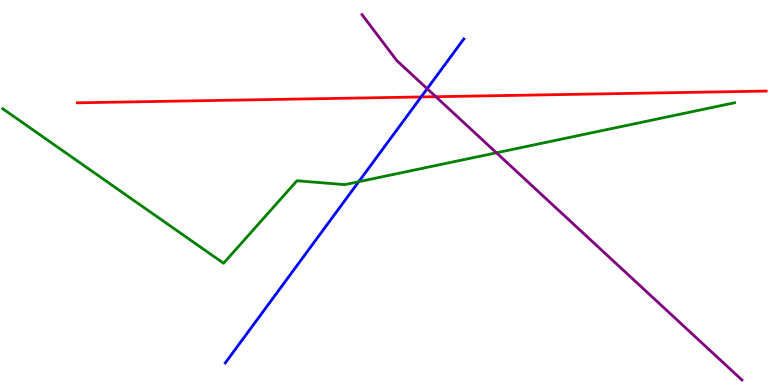[{'lines': ['blue', 'red'], 'intersections': [{'x': 5.43, 'y': 7.48}]}, {'lines': ['green', 'red'], 'intersections': []}, {'lines': ['purple', 'red'], 'intersections': [{'x': 5.62, 'y': 7.49}]}, {'lines': ['blue', 'green'], 'intersections': [{'x': 4.63, 'y': 5.28}]}, {'lines': ['blue', 'purple'], 'intersections': [{'x': 5.51, 'y': 7.7}]}, {'lines': ['green', 'purple'], 'intersections': [{'x': 6.41, 'y': 6.03}]}]